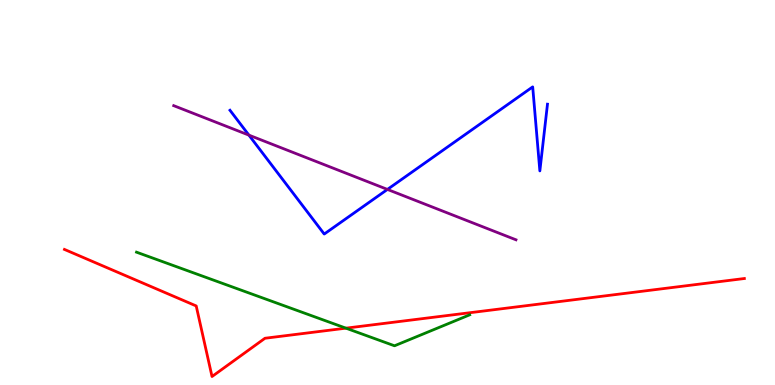[{'lines': ['blue', 'red'], 'intersections': []}, {'lines': ['green', 'red'], 'intersections': [{'x': 4.46, 'y': 1.48}]}, {'lines': ['purple', 'red'], 'intersections': []}, {'lines': ['blue', 'green'], 'intersections': []}, {'lines': ['blue', 'purple'], 'intersections': [{'x': 3.21, 'y': 6.49}, {'x': 5.0, 'y': 5.08}]}, {'lines': ['green', 'purple'], 'intersections': []}]